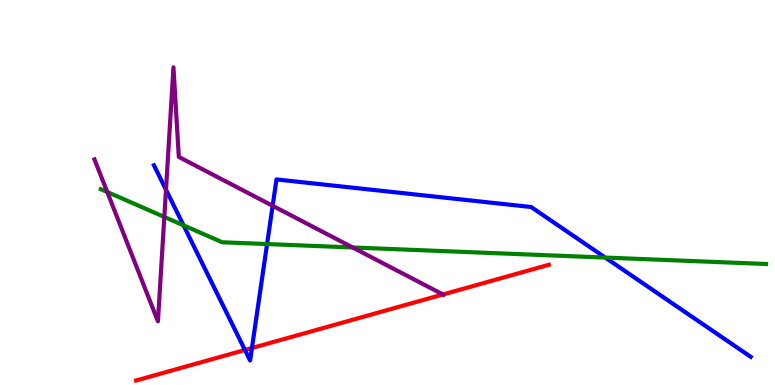[{'lines': ['blue', 'red'], 'intersections': [{'x': 3.16, 'y': 0.909}, {'x': 3.25, 'y': 0.96}]}, {'lines': ['green', 'red'], 'intersections': []}, {'lines': ['purple', 'red'], 'intersections': [{'x': 5.72, 'y': 2.35}]}, {'lines': ['blue', 'green'], 'intersections': [{'x': 2.37, 'y': 4.15}, {'x': 3.45, 'y': 3.66}, {'x': 7.81, 'y': 3.31}]}, {'lines': ['blue', 'purple'], 'intersections': [{'x': 2.14, 'y': 5.07}, {'x': 3.52, 'y': 4.65}]}, {'lines': ['green', 'purple'], 'intersections': [{'x': 1.38, 'y': 5.01}, {'x': 2.12, 'y': 4.37}, {'x': 4.55, 'y': 3.57}]}]